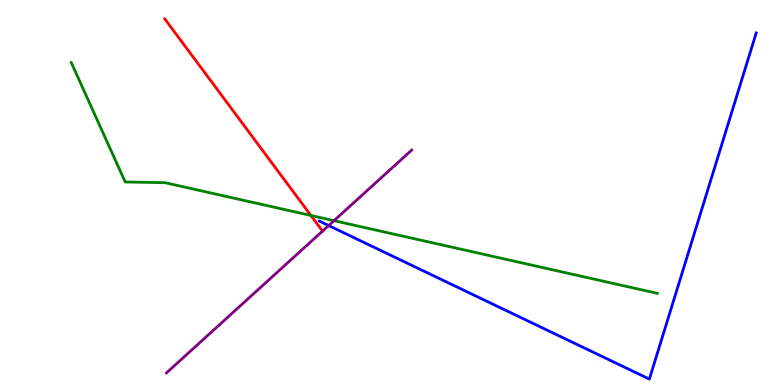[{'lines': ['blue', 'red'], 'intersections': []}, {'lines': ['green', 'red'], 'intersections': [{'x': 4.01, 'y': 4.4}]}, {'lines': ['purple', 'red'], 'intersections': [{'x': 4.16, 'y': 4.0}]}, {'lines': ['blue', 'green'], 'intersections': []}, {'lines': ['blue', 'purple'], 'intersections': [{'x': 4.24, 'y': 4.14}]}, {'lines': ['green', 'purple'], 'intersections': [{'x': 4.31, 'y': 4.27}]}]